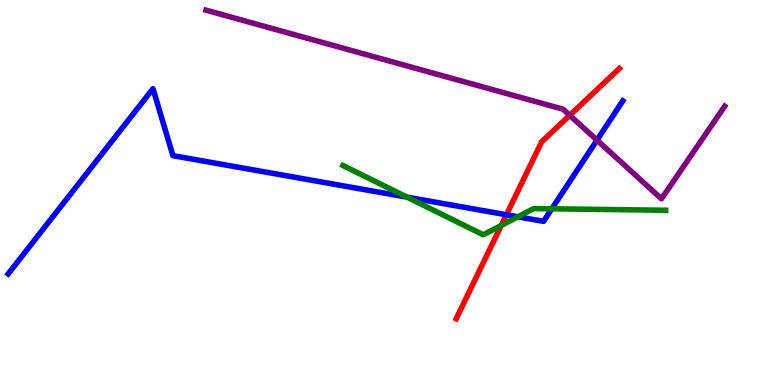[{'lines': ['blue', 'red'], 'intersections': [{'x': 6.53, 'y': 4.42}]}, {'lines': ['green', 'red'], 'intersections': [{'x': 6.47, 'y': 4.14}]}, {'lines': ['purple', 'red'], 'intersections': [{'x': 7.35, 'y': 7.0}]}, {'lines': ['blue', 'green'], 'intersections': [{'x': 5.25, 'y': 4.88}, {'x': 6.68, 'y': 4.37}, {'x': 7.12, 'y': 4.58}]}, {'lines': ['blue', 'purple'], 'intersections': [{'x': 7.7, 'y': 6.36}]}, {'lines': ['green', 'purple'], 'intersections': []}]